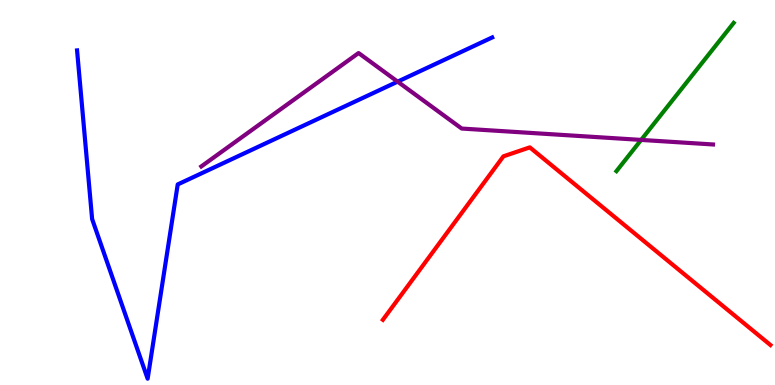[{'lines': ['blue', 'red'], 'intersections': []}, {'lines': ['green', 'red'], 'intersections': []}, {'lines': ['purple', 'red'], 'intersections': []}, {'lines': ['blue', 'green'], 'intersections': []}, {'lines': ['blue', 'purple'], 'intersections': [{'x': 5.13, 'y': 7.88}]}, {'lines': ['green', 'purple'], 'intersections': [{'x': 8.27, 'y': 6.37}]}]